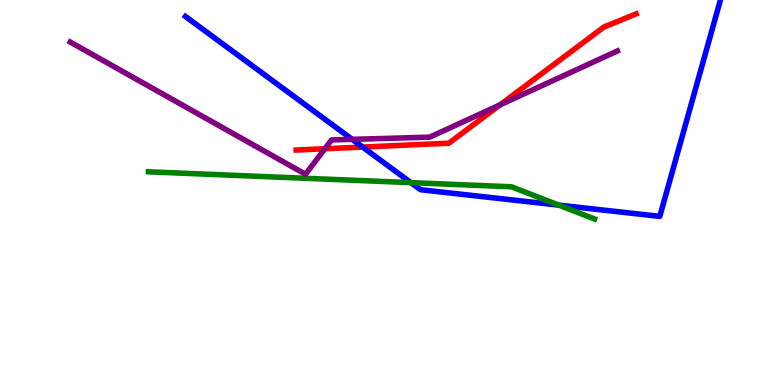[{'lines': ['blue', 'red'], 'intersections': [{'x': 4.68, 'y': 6.18}]}, {'lines': ['green', 'red'], 'intersections': []}, {'lines': ['purple', 'red'], 'intersections': [{'x': 4.19, 'y': 6.14}, {'x': 6.45, 'y': 7.28}]}, {'lines': ['blue', 'green'], 'intersections': [{'x': 5.3, 'y': 5.26}, {'x': 7.21, 'y': 4.67}]}, {'lines': ['blue', 'purple'], 'intersections': [{'x': 4.54, 'y': 6.38}]}, {'lines': ['green', 'purple'], 'intersections': []}]